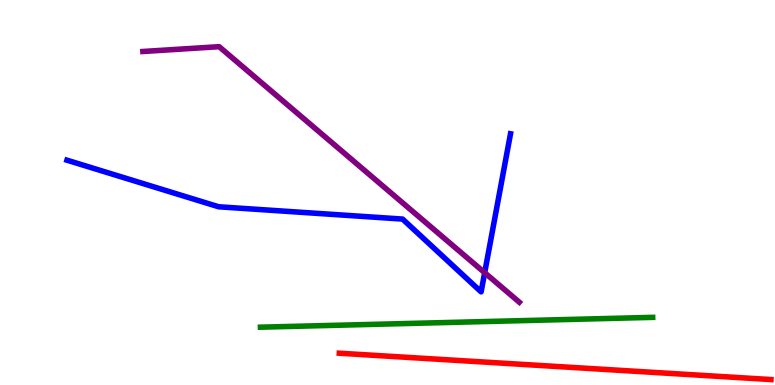[{'lines': ['blue', 'red'], 'intersections': []}, {'lines': ['green', 'red'], 'intersections': []}, {'lines': ['purple', 'red'], 'intersections': []}, {'lines': ['blue', 'green'], 'intersections': []}, {'lines': ['blue', 'purple'], 'intersections': [{'x': 6.25, 'y': 2.92}]}, {'lines': ['green', 'purple'], 'intersections': []}]